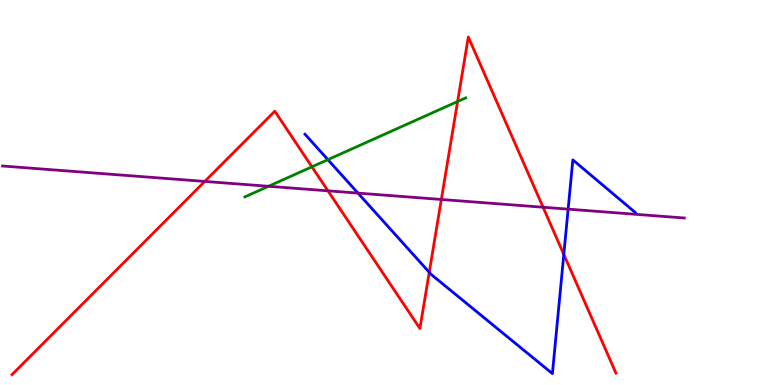[{'lines': ['blue', 'red'], 'intersections': [{'x': 5.54, 'y': 2.93}, {'x': 7.27, 'y': 3.39}]}, {'lines': ['green', 'red'], 'intersections': [{'x': 4.02, 'y': 5.67}, {'x': 5.9, 'y': 7.36}]}, {'lines': ['purple', 'red'], 'intersections': [{'x': 2.64, 'y': 5.29}, {'x': 4.23, 'y': 5.04}, {'x': 5.69, 'y': 4.82}, {'x': 7.01, 'y': 4.62}]}, {'lines': ['blue', 'green'], 'intersections': [{'x': 4.23, 'y': 5.85}]}, {'lines': ['blue', 'purple'], 'intersections': [{'x': 4.62, 'y': 4.98}, {'x': 7.33, 'y': 4.57}]}, {'lines': ['green', 'purple'], 'intersections': [{'x': 3.46, 'y': 5.16}]}]